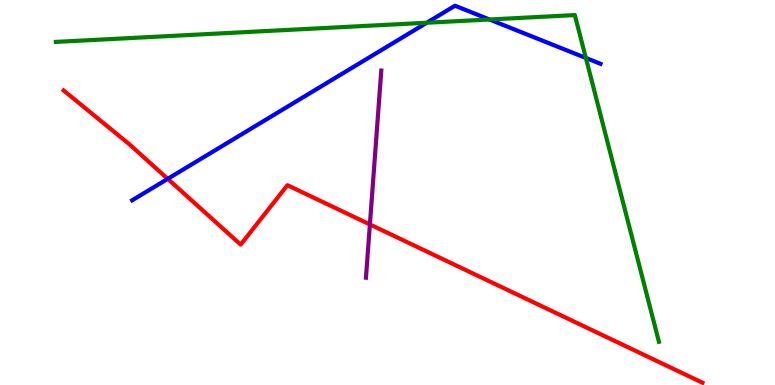[{'lines': ['blue', 'red'], 'intersections': [{'x': 2.16, 'y': 5.35}]}, {'lines': ['green', 'red'], 'intersections': []}, {'lines': ['purple', 'red'], 'intersections': [{'x': 4.77, 'y': 4.17}]}, {'lines': ['blue', 'green'], 'intersections': [{'x': 5.51, 'y': 9.41}, {'x': 6.32, 'y': 9.49}, {'x': 7.56, 'y': 8.49}]}, {'lines': ['blue', 'purple'], 'intersections': []}, {'lines': ['green', 'purple'], 'intersections': []}]